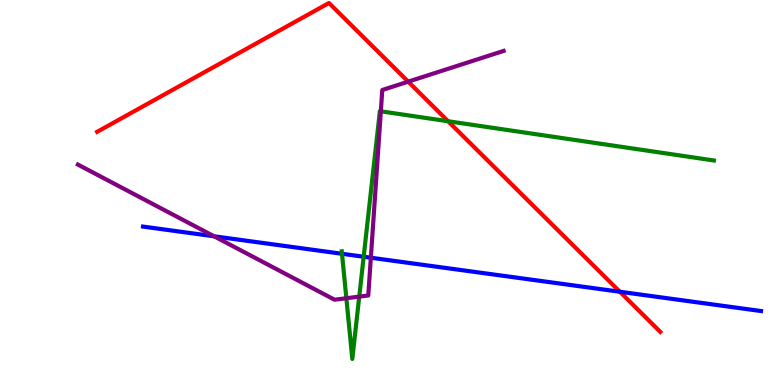[{'lines': ['blue', 'red'], 'intersections': [{'x': 8.0, 'y': 2.42}]}, {'lines': ['green', 'red'], 'intersections': [{'x': 5.78, 'y': 6.85}]}, {'lines': ['purple', 'red'], 'intersections': [{'x': 5.27, 'y': 7.88}]}, {'lines': ['blue', 'green'], 'intersections': [{'x': 4.41, 'y': 3.41}, {'x': 4.69, 'y': 3.33}]}, {'lines': ['blue', 'purple'], 'intersections': [{'x': 2.76, 'y': 3.86}, {'x': 4.79, 'y': 3.31}]}, {'lines': ['green', 'purple'], 'intersections': [{'x': 4.47, 'y': 2.25}, {'x': 4.64, 'y': 2.3}, {'x': 4.91, 'y': 7.11}]}]